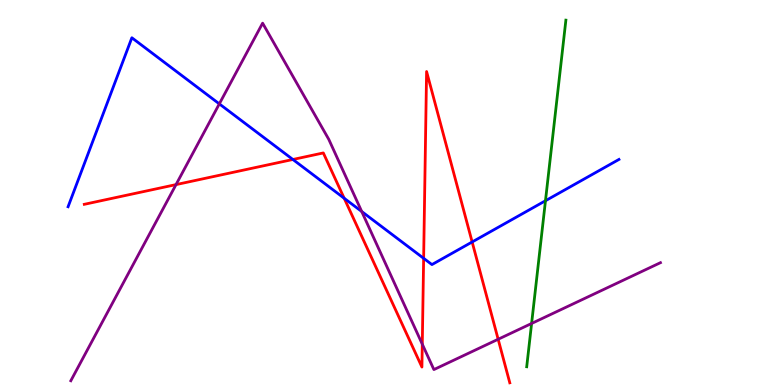[{'lines': ['blue', 'red'], 'intersections': [{'x': 3.78, 'y': 5.86}, {'x': 4.44, 'y': 4.85}, {'x': 5.47, 'y': 3.29}, {'x': 6.09, 'y': 3.72}]}, {'lines': ['green', 'red'], 'intersections': []}, {'lines': ['purple', 'red'], 'intersections': [{'x': 2.27, 'y': 5.21}, {'x': 5.45, 'y': 1.06}, {'x': 6.43, 'y': 1.19}]}, {'lines': ['blue', 'green'], 'intersections': [{'x': 7.04, 'y': 4.79}]}, {'lines': ['blue', 'purple'], 'intersections': [{'x': 2.83, 'y': 7.3}, {'x': 4.67, 'y': 4.51}]}, {'lines': ['green', 'purple'], 'intersections': [{'x': 6.86, 'y': 1.6}]}]